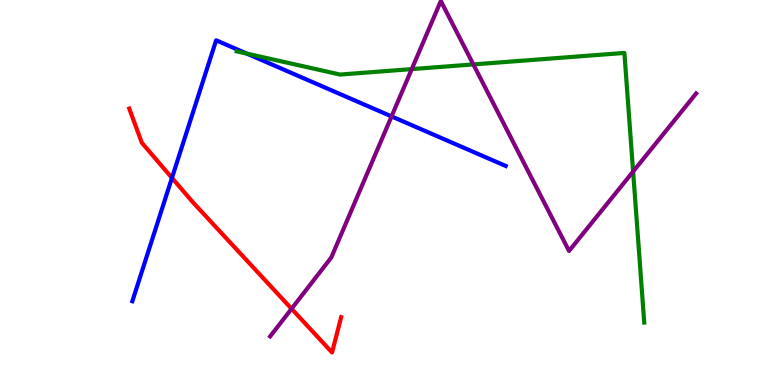[{'lines': ['blue', 'red'], 'intersections': [{'x': 2.22, 'y': 5.38}]}, {'lines': ['green', 'red'], 'intersections': []}, {'lines': ['purple', 'red'], 'intersections': [{'x': 3.76, 'y': 1.98}]}, {'lines': ['blue', 'green'], 'intersections': [{'x': 3.18, 'y': 8.61}]}, {'lines': ['blue', 'purple'], 'intersections': [{'x': 5.05, 'y': 6.98}]}, {'lines': ['green', 'purple'], 'intersections': [{'x': 5.31, 'y': 8.21}, {'x': 6.11, 'y': 8.33}, {'x': 8.17, 'y': 5.54}]}]